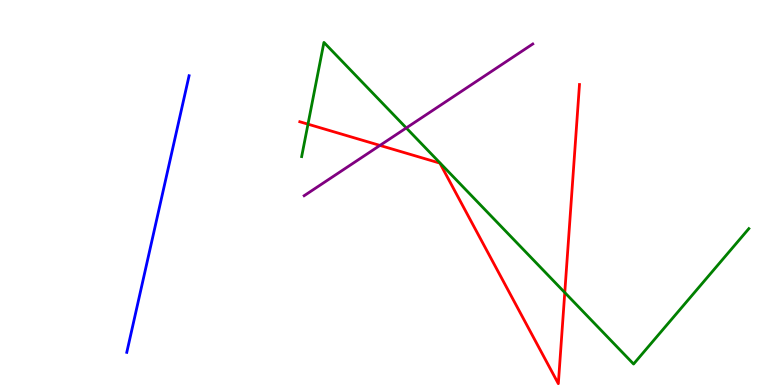[{'lines': ['blue', 'red'], 'intersections': []}, {'lines': ['green', 'red'], 'intersections': [{'x': 3.97, 'y': 6.77}, {'x': 7.29, 'y': 2.4}]}, {'lines': ['purple', 'red'], 'intersections': [{'x': 4.9, 'y': 6.22}]}, {'lines': ['blue', 'green'], 'intersections': []}, {'lines': ['blue', 'purple'], 'intersections': []}, {'lines': ['green', 'purple'], 'intersections': [{'x': 5.24, 'y': 6.68}]}]